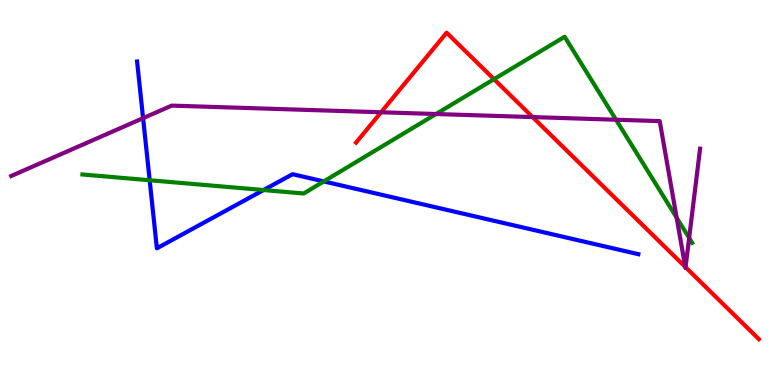[{'lines': ['blue', 'red'], 'intersections': []}, {'lines': ['green', 'red'], 'intersections': [{'x': 6.37, 'y': 7.94}]}, {'lines': ['purple', 'red'], 'intersections': [{'x': 4.92, 'y': 7.08}, {'x': 6.87, 'y': 6.96}, {'x': 8.84, 'y': 3.07}, {'x': 8.85, 'y': 3.06}]}, {'lines': ['blue', 'green'], 'intersections': [{'x': 1.93, 'y': 5.32}, {'x': 3.4, 'y': 5.06}, {'x': 4.18, 'y': 5.29}]}, {'lines': ['blue', 'purple'], 'intersections': [{'x': 1.85, 'y': 6.93}]}, {'lines': ['green', 'purple'], 'intersections': [{'x': 5.63, 'y': 7.04}, {'x': 7.95, 'y': 6.89}, {'x': 8.73, 'y': 4.35}, {'x': 8.89, 'y': 3.82}]}]